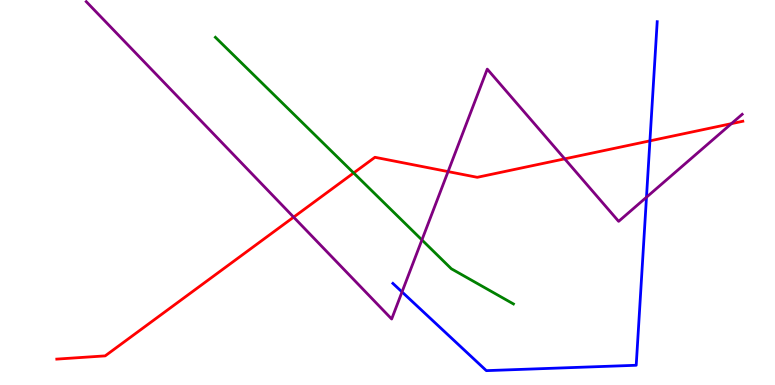[{'lines': ['blue', 'red'], 'intersections': [{'x': 8.39, 'y': 6.34}]}, {'lines': ['green', 'red'], 'intersections': [{'x': 4.56, 'y': 5.51}]}, {'lines': ['purple', 'red'], 'intersections': [{'x': 3.79, 'y': 4.36}, {'x': 5.78, 'y': 5.54}, {'x': 7.29, 'y': 5.87}, {'x': 9.44, 'y': 6.79}]}, {'lines': ['blue', 'green'], 'intersections': []}, {'lines': ['blue', 'purple'], 'intersections': [{'x': 5.19, 'y': 2.42}, {'x': 8.34, 'y': 4.88}]}, {'lines': ['green', 'purple'], 'intersections': [{'x': 5.44, 'y': 3.77}]}]